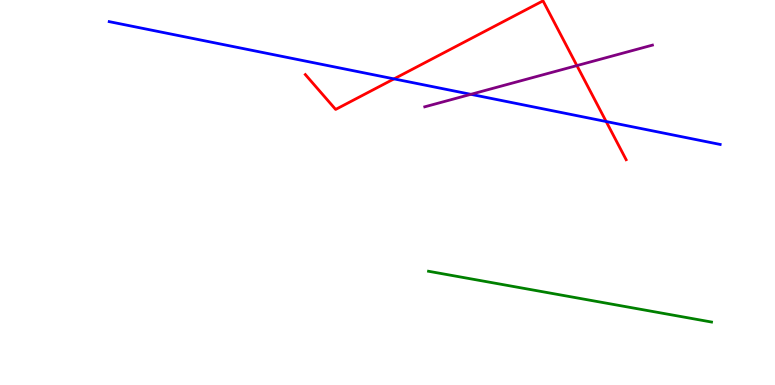[{'lines': ['blue', 'red'], 'intersections': [{'x': 5.08, 'y': 7.95}, {'x': 7.82, 'y': 6.84}]}, {'lines': ['green', 'red'], 'intersections': []}, {'lines': ['purple', 'red'], 'intersections': [{'x': 7.44, 'y': 8.3}]}, {'lines': ['blue', 'green'], 'intersections': []}, {'lines': ['blue', 'purple'], 'intersections': [{'x': 6.08, 'y': 7.55}]}, {'lines': ['green', 'purple'], 'intersections': []}]